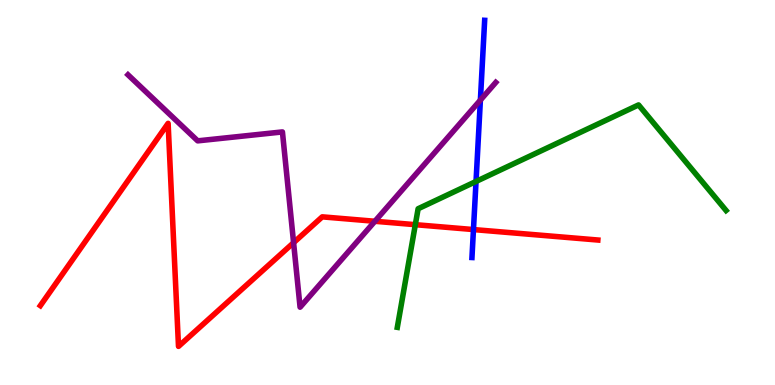[{'lines': ['blue', 'red'], 'intersections': [{'x': 6.11, 'y': 4.04}]}, {'lines': ['green', 'red'], 'intersections': [{'x': 5.36, 'y': 4.16}]}, {'lines': ['purple', 'red'], 'intersections': [{'x': 3.79, 'y': 3.7}, {'x': 4.84, 'y': 4.25}]}, {'lines': ['blue', 'green'], 'intersections': [{'x': 6.14, 'y': 5.29}]}, {'lines': ['blue', 'purple'], 'intersections': [{'x': 6.2, 'y': 7.4}]}, {'lines': ['green', 'purple'], 'intersections': []}]